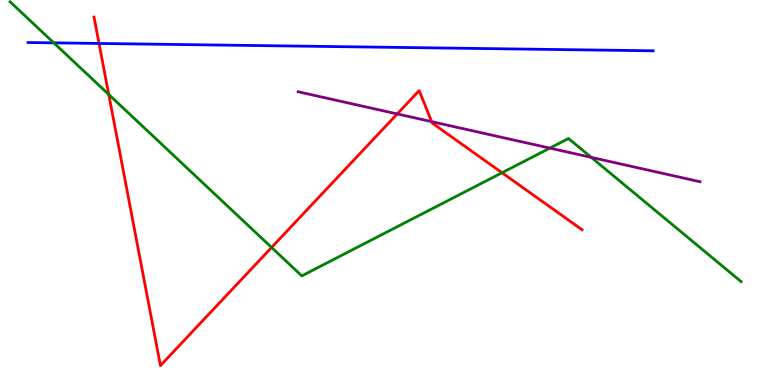[{'lines': ['blue', 'red'], 'intersections': [{'x': 1.28, 'y': 8.87}]}, {'lines': ['green', 'red'], 'intersections': [{'x': 1.4, 'y': 7.55}, {'x': 3.5, 'y': 3.57}, {'x': 6.48, 'y': 5.51}]}, {'lines': ['purple', 'red'], 'intersections': [{'x': 5.13, 'y': 7.04}, {'x': 5.57, 'y': 6.84}]}, {'lines': ['blue', 'green'], 'intersections': [{'x': 0.694, 'y': 8.89}]}, {'lines': ['blue', 'purple'], 'intersections': []}, {'lines': ['green', 'purple'], 'intersections': [{'x': 7.09, 'y': 6.15}, {'x': 7.63, 'y': 5.91}]}]